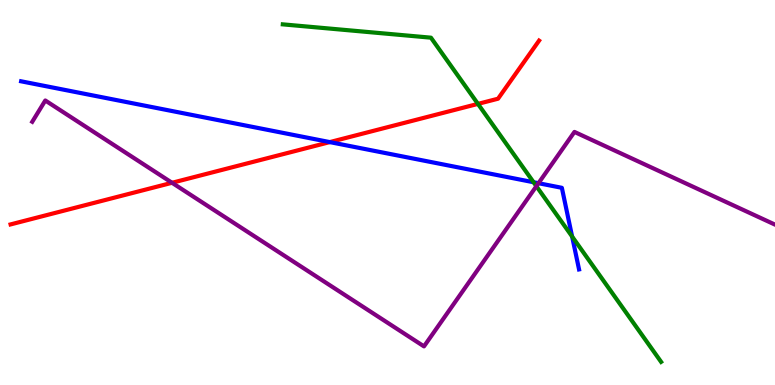[{'lines': ['blue', 'red'], 'intersections': [{'x': 4.26, 'y': 6.31}]}, {'lines': ['green', 'red'], 'intersections': [{'x': 6.17, 'y': 7.3}]}, {'lines': ['purple', 'red'], 'intersections': [{'x': 2.22, 'y': 5.25}]}, {'lines': ['blue', 'green'], 'intersections': [{'x': 6.88, 'y': 5.27}, {'x': 7.38, 'y': 3.86}]}, {'lines': ['blue', 'purple'], 'intersections': [{'x': 6.95, 'y': 5.24}]}, {'lines': ['green', 'purple'], 'intersections': [{'x': 6.92, 'y': 5.16}]}]